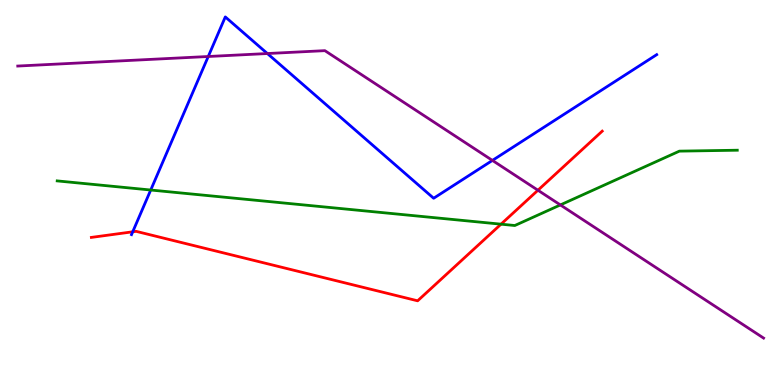[{'lines': ['blue', 'red'], 'intersections': [{'x': 1.71, 'y': 3.98}]}, {'lines': ['green', 'red'], 'intersections': [{'x': 6.46, 'y': 4.18}]}, {'lines': ['purple', 'red'], 'intersections': [{'x': 6.94, 'y': 5.06}]}, {'lines': ['blue', 'green'], 'intersections': [{'x': 1.94, 'y': 5.06}]}, {'lines': ['blue', 'purple'], 'intersections': [{'x': 2.69, 'y': 8.53}, {'x': 3.45, 'y': 8.61}, {'x': 6.35, 'y': 5.83}]}, {'lines': ['green', 'purple'], 'intersections': [{'x': 7.23, 'y': 4.68}]}]